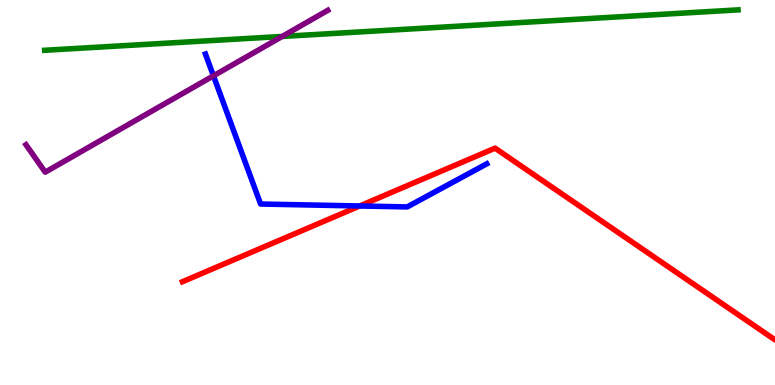[{'lines': ['blue', 'red'], 'intersections': [{'x': 4.64, 'y': 4.65}]}, {'lines': ['green', 'red'], 'intersections': []}, {'lines': ['purple', 'red'], 'intersections': []}, {'lines': ['blue', 'green'], 'intersections': []}, {'lines': ['blue', 'purple'], 'intersections': [{'x': 2.75, 'y': 8.03}]}, {'lines': ['green', 'purple'], 'intersections': [{'x': 3.64, 'y': 9.05}]}]